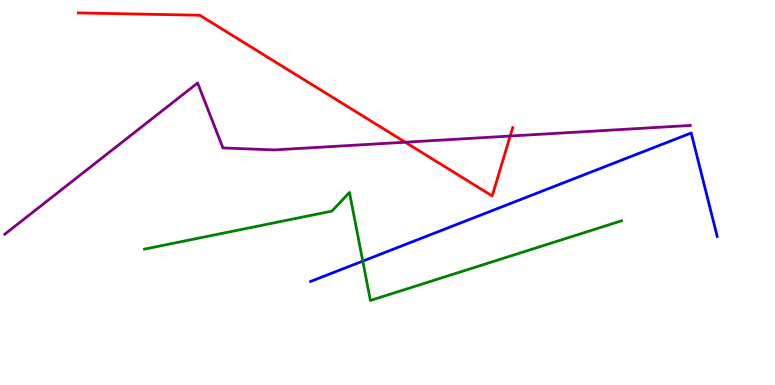[{'lines': ['blue', 'red'], 'intersections': []}, {'lines': ['green', 'red'], 'intersections': []}, {'lines': ['purple', 'red'], 'intersections': [{'x': 5.23, 'y': 6.31}, {'x': 6.58, 'y': 6.47}]}, {'lines': ['blue', 'green'], 'intersections': [{'x': 4.68, 'y': 3.22}]}, {'lines': ['blue', 'purple'], 'intersections': []}, {'lines': ['green', 'purple'], 'intersections': []}]